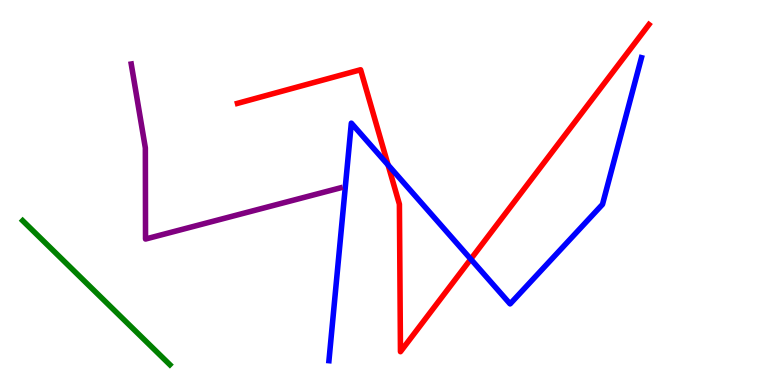[{'lines': ['blue', 'red'], 'intersections': [{'x': 5.01, 'y': 5.72}, {'x': 6.07, 'y': 3.27}]}, {'lines': ['green', 'red'], 'intersections': []}, {'lines': ['purple', 'red'], 'intersections': []}, {'lines': ['blue', 'green'], 'intersections': []}, {'lines': ['blue', 'purple'], 'intersections': []}, {'lines': ['green', 'purple'], 'intersections': []}]